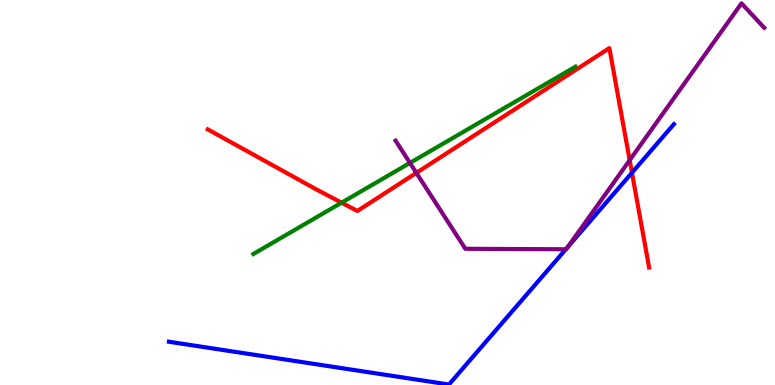[{'lines': ['blue', 'red'], 'intersections': [{'x': 8.15, 'y': 5.51}]}, {'lines': ['green', 'red'], 'intersections': [{'x': 4.41, 'y': 4.74}]}, {'lines': ['purple', 'red'], 'intersections': [{'x': 5.37, 'y': 5.51}, {'x': 8.12, 'y': 5.84}]}, {'lines': ['blue', 'green'], 'intersections': []}, {'lines': ['blue', 'purple'], 'intersections': [{'x': 7.3, 'y': 3.53}, {'x': 7.33, 'y': 3.58}]}, {'lines': ['green', 'purple'], 'intersections': [{'x': 5.29, 'y': 5.77}]}]